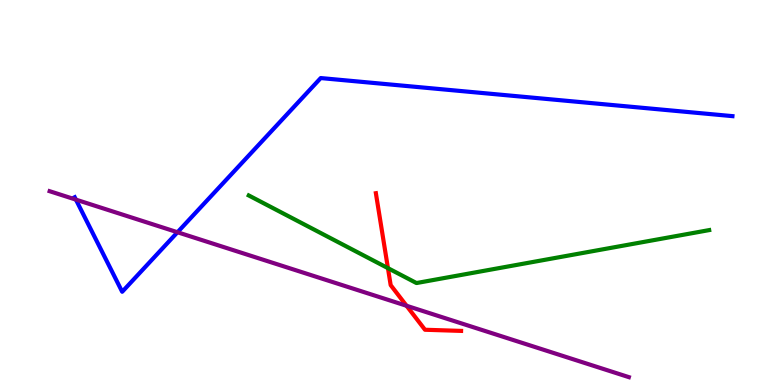[{'lines': ['blue', 'red'], 'intersections': []}, {'lines': ['green', 'red'], 'intersections': [{'x': 5.01, 'y': 3.04}]}, {'lines': ['purple', 'red'], 'intersections': [{'x': 5.25, 'y': 2.06}]}, {'lines': ['blue', 'green'], 'intersections': []}, {'lines': ['blue', 'purple'], 'intersections': [{'x': 0.98, 'y': 4.81}, {'x': 2.29, 'y': 3.97}]}, {'lines': ['green', 'purple'], 'intersections': []}]